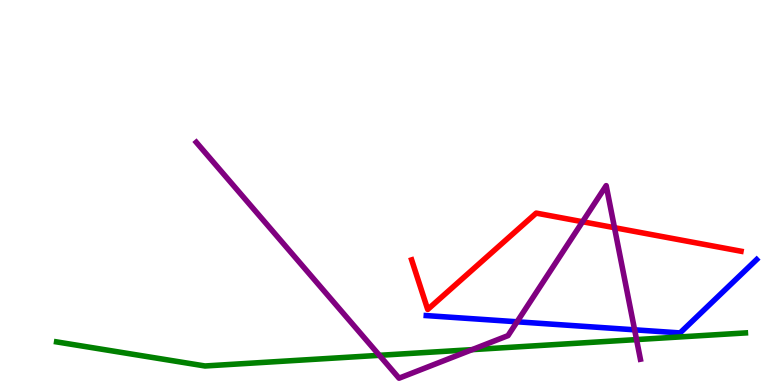[{'lines': ['blue', 'red'], 'intersections': []}, {'lines': ['green', 'red'], 'intersections': []}, {'lines': ['purple', 'red'], 'intersections': [{'x': 7.52, 'y': 4.24}, {'x': 7.93, 'y': 4.09}]}, {'lines': ['blue', 'green'], 'intersections': []}, {'lines': ['blue', 'purple'], 'intersections': [{'x': 6.67, 'y': 1.64}, {'x': 8.19, 'y': 1.43}]}, {'lines': ['green', 'purple'], 'intersections': [{'x': 4.9, 'y': 0.771}, {'x': 6.09, 'y': 0.918}, {'x': 8.21, 'y': 1.18}]}]